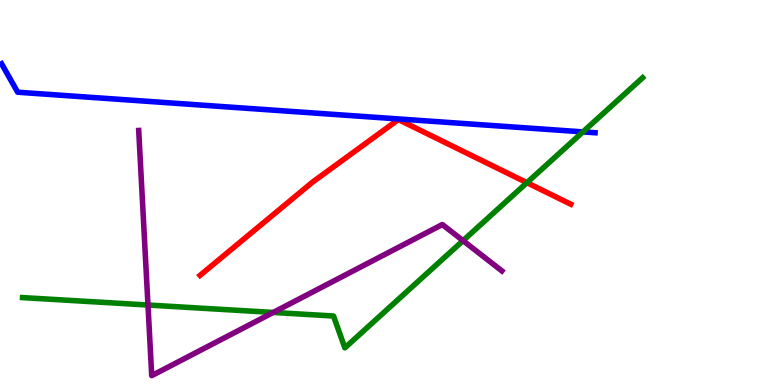[{'lines': ['blue', 'red'], 'intersections': []}, {'lines': ['green', 'red'], 'intersections': [{'x': 6.8, 'y': 5.26}]}, {'lines': ['purple', 'red'], 'intersections': []}, {'lines': ['blue', 'green'], 'intersections': [{'x': 7.52, 'y': 6.57}]}, {'lines': ['blue', 'purple'], 'intersections': []}, {'lines': ['green', 'purple'], 'intersections': [{'x': 1.91, 'y': 2.08}, {'x': 3.53, 'y': 1.88}, {'x': 5.97, 'y': 3.75}]}]